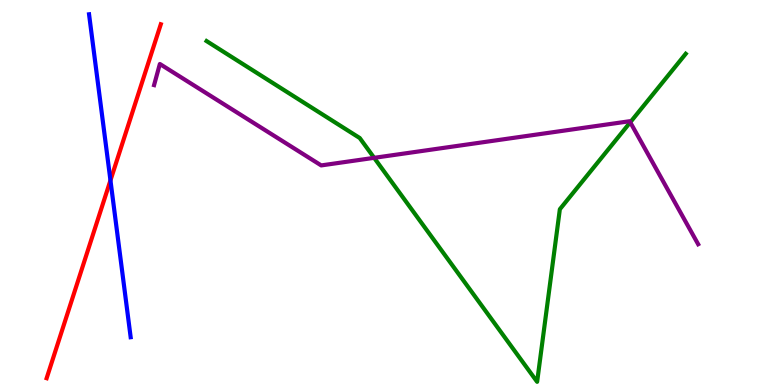[{'lines': ['blue', 'red'], 'intersections': [{'x': 1.43, 'y': 5.31}]}, {'lines': ['green', 'red'], 'intersections': []}, {'lines': ['purple', 'red'], 'intersections': []}, {'lines': ['blue', 'green'], 'intersections': []}, {'lines': ['blue', 'purple'], 'intersections': []}, {'lines': ['green', 'purple'], 'intersections': [{'x': 4.83, 'y': 5.9}, {'x': 8.13, 'y': 6.82}]}]